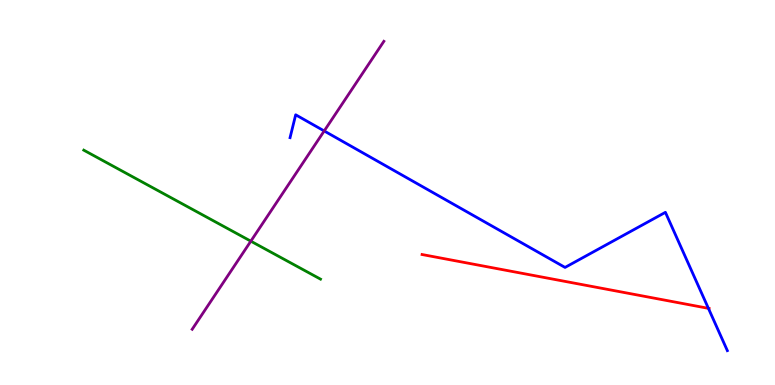[{'lines': ['blue', 'red'], 'intersections': [{'x': 9.14, 'y': 1.99}]}, {'lines': ['green', 'red'], 'intersections': []}, {'lines': ['purple', 'red'], 'intersections': []}, {'lines': ['blue', 'green'], 'intersections': []}, {'lines': ['blue', 'purple'], 'intersections': [{'x': 4.18, 'y': 6.6}]}, {'lines': ['green', 'purple'], 'intersections': [{'x': 3.24, 'y': 3.74}]}]